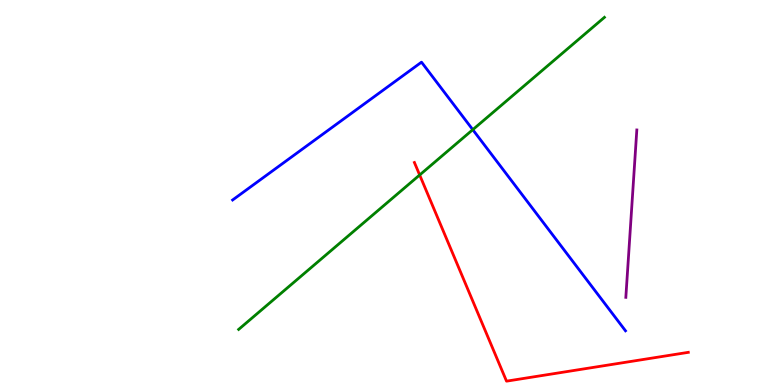[{'lines': ['blue', 'red'], 'intersections': []}, {'lines': ['green', 'red'], 'intersections': [{'x': 5.42, 'y': 5.45}]}, {'lines': ['purple', 'red'], 'intersections': []}, {'lines': ['blue', 'green'], 'intersections': [{'x': 6.1, 'y': 6.63}]}, {'lines': ['blue', 'purple'], 'intersections': []}, {'lines': ['green', 'purple'], 'intersections': []}]